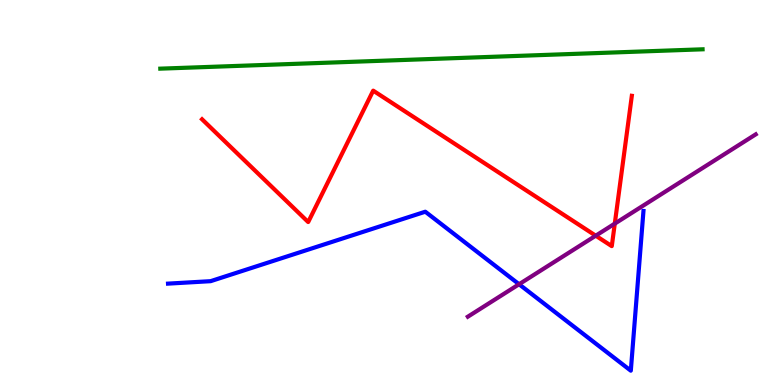[{'lines': ['blue', 'red'], 'intersections': []}, {'lines': ['green', 'red'], 'intersections': []}, {'lines': ['purple', 'red'], 'intersections': [{'x': 7.69, 'y': 3.88}, {'x': 7.93, 'y': 4.19}]}, {'lines': ['blue', 'green'], 'intersections': []}, {'lines': ['blue', 'purple'], 'intersections': [{'x': 6.7, 'y': 2.62}]}, {'lines': ['green', 'purple'], 'intersections': []}]